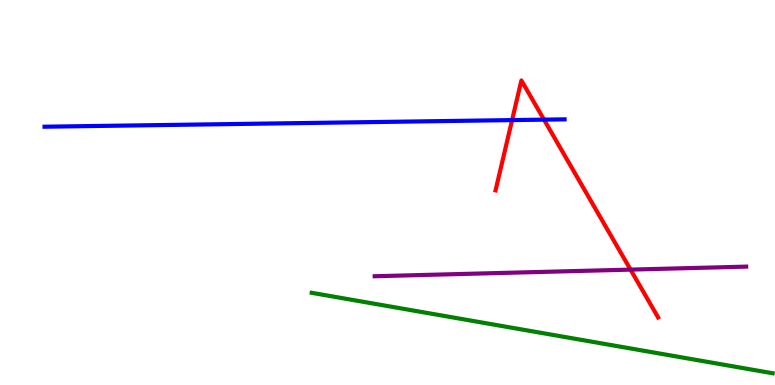[{'lines': ['blue', 'red'], 'intersections': [{'x': 6.61, 'y': 6.88}, {'x': 7.02, 'y': 6.89}]}, {'lines': ['green', 'red'], 'intersections': []}, {'lines': ['purple', 'red'], 'intersections': [{'x': 8.14, 'y': 3.0}]}, {'lines': ['blue', 'green'], 'intersections': []}, {'lines': ['blue', 'purple'], 'intersections': []}, {'lines': ['green', 'purple'], 'intersections': []}]